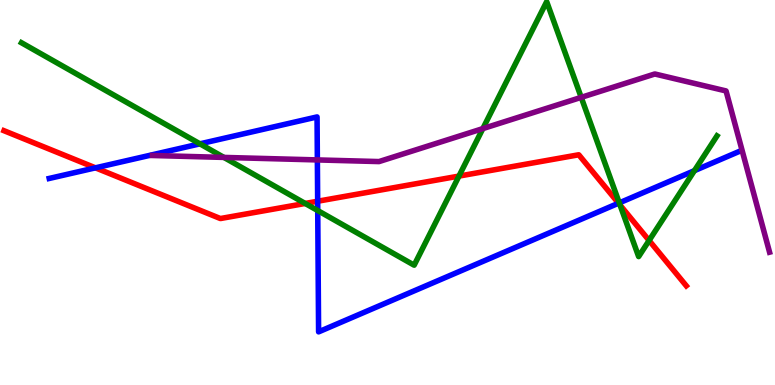[{'lines': ['blue', 'red'], 'intersections': [{'x': 1.23, 'y': 5.64}, {'x': 4.1, 'y': 4.77}, {'x': 7.98, 'y': 4.72}]}, {'lines': ['green', 'red'], 'intersections': [{'x': 3.94, 'y': 4.72}, {'x': 5.92, 'y': 5.43}, {'x': 8.0, 'y': 4.67}, {'x': 8.38, 'y': 3.75}]}, {'lines': ['purple', 'red'], 'intersections': []}, {'lines': ['blue', 'green'], 'intersections': [{'x': 2.58, 'y': 6.26}, {'x': 4.1, 'y': 4.53}, {'x': 7.99, 'y': 4.73}, {'x': 8.96, 'y': 5.57}]}, {'lines': ['blue', 'purple'], 'intersections': [{'x': 4.1, 'y': 5.85}]}, {'lines': ['green', 'purple'], 'intersections': [{'x': 2.89, 'y': 5.91}, {'x': 6.23, 'y': 6.66}, {'x': 7.5, 'y': 7.47}]}]